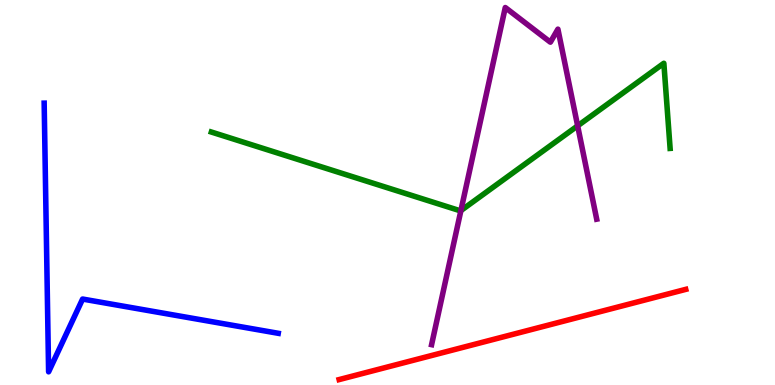[{'lines': ['blue', 'red'], 'intersections': []}, {'lines': ['green', 'red'], 'intersections': []}, {'lines': ['purple', 'red'], 'intersections': []}, {'lines': ['blue', 'green'], 'intersections': []}, {'lines': ['blue', 'purple'], 'intersections': []}, {'lines': ['green', 'purple'], 'intersections': [{'x': 5.95, 'y': 4.53}, {'x': 7.45, 'y': 6.73}]}]